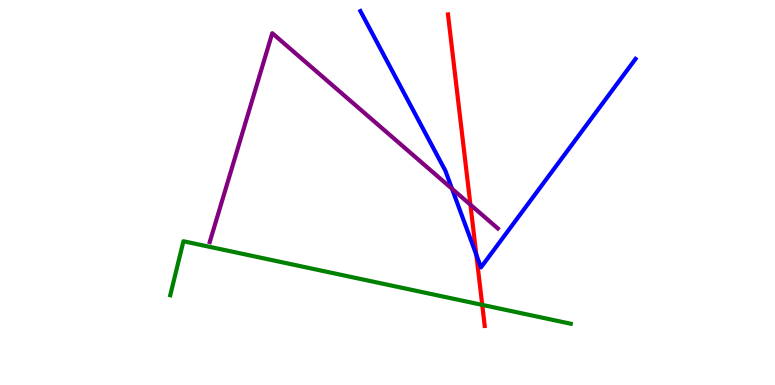[{'lines': ['blue', 'red'], 'intersections': [{'x': 6.15, 'y': 3.38}]}, {'lines': ['green', 'red'], 'intersections': [{'x': 6.22, 'y': 2.08}]}, {'lines': ['purple', 'red'], 'intersections': [{'x': 6.07, 'y': 4.68}]}, {'lines': ['blue', 'green'], 'intersections': []}, {'lines': ['blue', 'purple'], 'intersections': [{'x': 5.83, 'y': 5.1}]}, {'lines': ['green', 'purple'], 'intersections': []}]